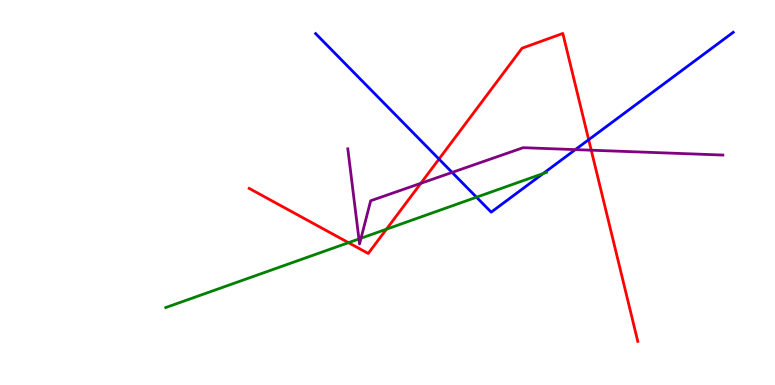[{'lines': ['blue', 'red'], 'intersections': [{'x': 5.66, 'y': 5.87}, {'x': 7.6, 'y': 6.37}]}, {'lines': ['green', 'red'], 'intersections': [{'x': 4.5, 'y': 3.7}, {'x': 4.99, 'y': 4.05}]}, {'lines': ['purple', 'red'], 'intersections': [{'x': 5.43, 'y': 5.24}, {'x': 7.63, 'y': 6.1}]}, {'lines': ['blue', 'green'], 'intersections': [{'x': 6.15, 'y': 4.88}, {'x': 7.01, 'y': 5.49}]}, {'lines': ['blue', 'purple'], 'intersections': [{'x': 5.83, 'y': 5.52}, {'x': 7.42, 'y': 6.11}]}, {'lines': ['green', 'purple'], 'intersections': [{'x': 4.63, 'y': 3.79}, {'x': 4.66, 'y': 3.81}]}]